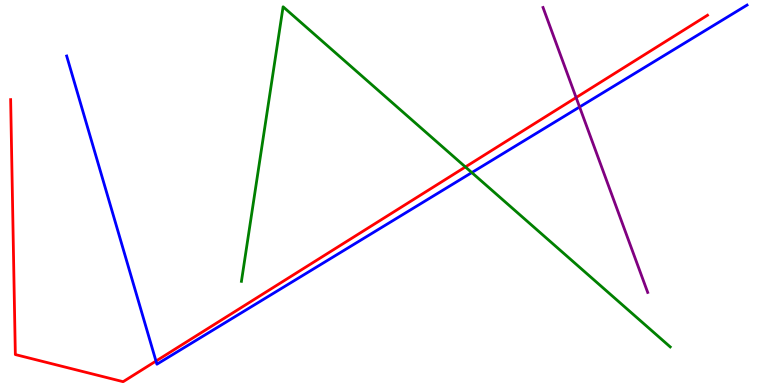[{'lines': ['blue', 'red'], 'intersections': [{'x': 2.01, 'y': 0.622}]}, {'lines': ['green', 'red'], 'intersections': [{'x': 6.01, 'y': 5.66}]}, {'lines': ['purple', 'red'], 'intersections': [{'x': 7.43, 'y': 7.47}]}, {'lines': ['blue', 'green'], 'intersections': [{'x': 6.09, 'y': 5.52}]}, {'lines': ['blue', 'purple'], 'intersections': [{'x': 7.48, 'y': 7.22}]}, {'lines': ['green', 'purple'], 'intersections': []}]